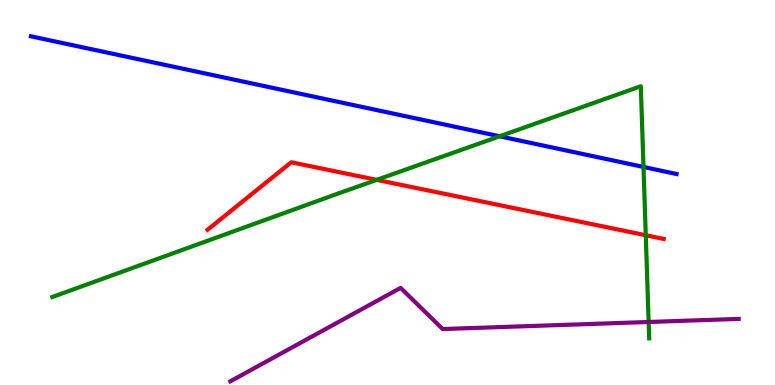[{'lines': ['blue', 'red'], 'intersections': []}, {'lines': ['green', 'red'], 'intersections': [{'x': 4.86, 'y': 5.33}, {'x': 8.33, 'y': 3.89}]}, {'lines': ['purple', 'red'], 'intersections': []}, {'lines': ['blue', 'green'], 'intersections': [{'x': 6.45, 'y': 6.46}, {'x': 8.3, 'y': 5.66}]}, {'lines': ['blue', 'purple'], 'intersections': []}, {'lines': ['green', 'purple'], 'intersections': [{'x': 8.37, 'y': 1.64}]}]